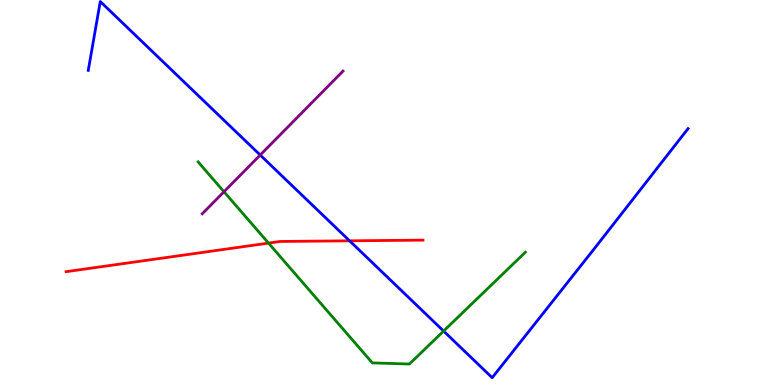[{'lines': ['blue', 'red'], 'intersections': [{'x': 4.51, 'y': 3.74}]}, {'lines': ['green', 'red'], 'intersections': [{'x': 3.46, 'y': 3.69}]}, {'lines': ['purple', 'red'], 'intersections': []}, {'lines': ['blue', 'green'], 'intersections': [{'x': 5.72, 'y': 1.4}]}, {'lines': ['blue', 'purple'], 'intersections': [{'x': 3.36, 'y': 5.97}]}, {'lines': ['green', 'purple'], 'intersections': [{'x': 2.89, 'y': 5.02}]}]